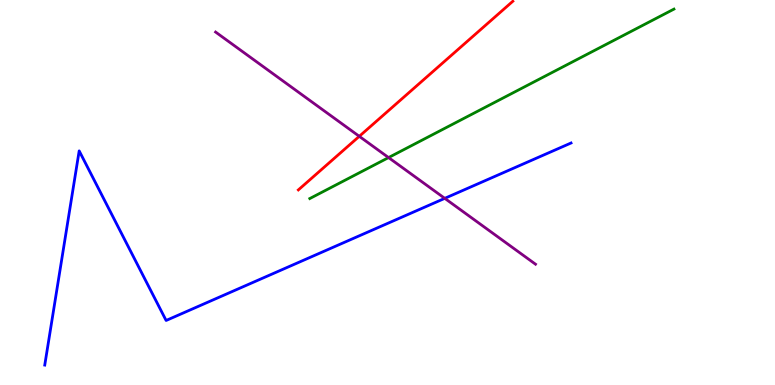[{'lines': ['blue', 'red'], 'intersections': []}, {'lines': ['green', 'red'], 'intersections': []}, {'lines': ['purple', 'red'], 'intersections': [{'x': 4.64, 'y': 6.46}]}, {'lines': ['blue', 'green'], 'intersections': []}, {'lines': ['blue', 'purple'], 'intersections': [{'x': 5.74, 'y': 4.85}]}, {'lines': ['green', 'purple'], 'intersections': [{'x': 5.01, 'y': 5.91}]}]